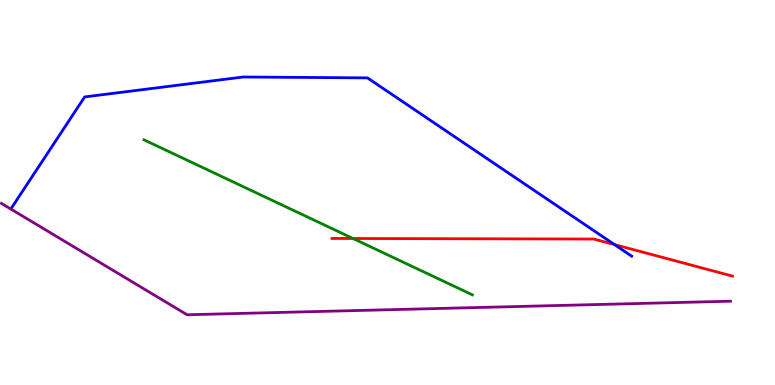[{'lines': ['blue', 'red'], 'intersections': [{'x': 7.93, 'y': 3.65}]}, {'lines': ['green', 'red'], 'intersections': [{'x': 4.55, 'y': 3.81}]}, {'lines': ['purple', 'red'], 'intersections': []}, {'lines': ['blue', 'green'], 'intersections': []}, {'lines': ['blue', 'purple'], 'intersections': []}, {'lines': ['green', 'purple'], 'intersections': []}]